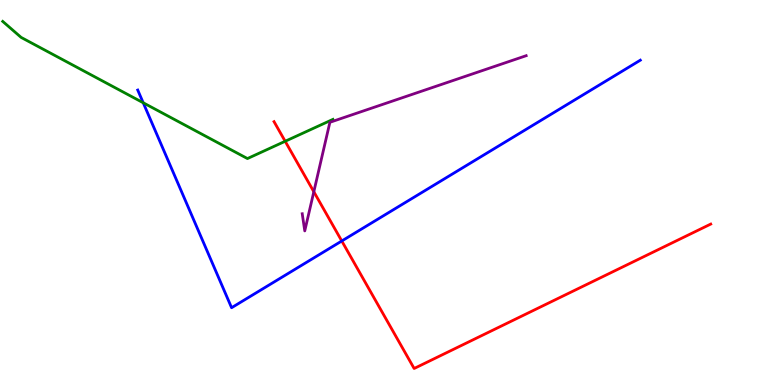[{'lines': ['blue', 'red'], 'intersections': [{'x': 4.41, 'y': 3.74}]}, {'lines': ['green', 'red'], 'intersections': [{'x': 3.68, 'y': 6.33}]}, {'lines': ['purple', 'red'], 'intersections': [{'x': 4.05, 'y': 5.02}]}, {'lines': ['blue', 'green'], 'intersections': [{'x': 1.85, 'y': 7.33}]}, {'lines': ['blue', 'purple'], 'intersections': []}, {'lines': ['green', 'purple'], 'intersections': []}]